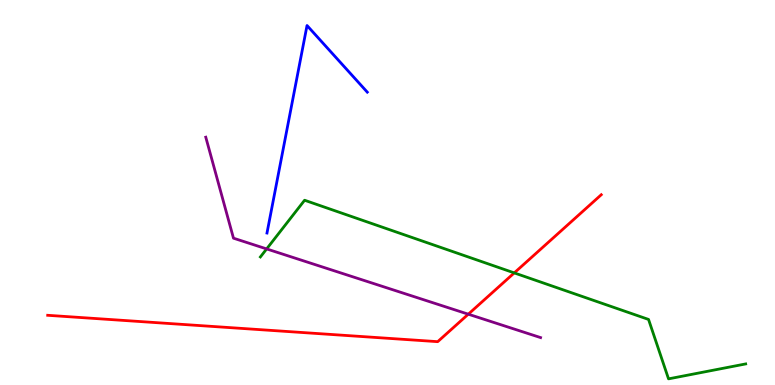[{'lines': ['blue', 'red'], 'intersections': []}, {'lines': ['green', 'red'], 'intersections': [{'x': 6.64, 'y': 2.91}]}, {'lines': ['purple', 'red'], 'intersections': [{'x': 6.04, 'y': 1.84}]}, {'lines': ['blue', 'green'], 'intersections': []}, {'lines': ['blue', 'purple'], 'intersections': []}, {'lines': ['green', 'purple'], 'intersections': [{'x': 3.44, 'y': 3.53}]}]